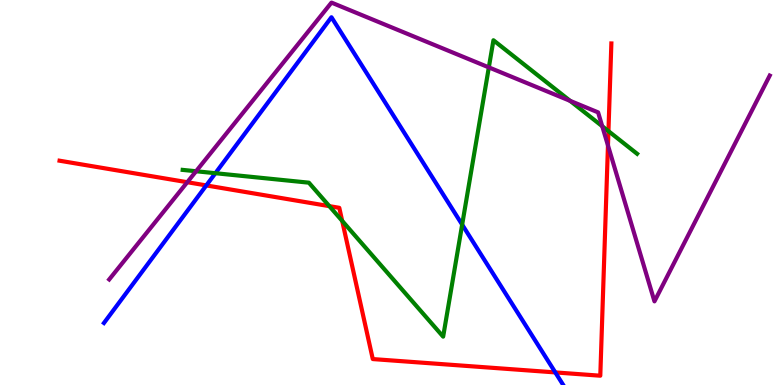[{'lines': ['blue', 'red'], 'intersections': [{'x': 2.66, 'y': 5.18}, {'x': 7.17, 'y': 0.327}]}, {'lines': ['green', 'red'], 'intersections': [{'x': 4.25, 'y': 4.65}, {'x': 4.42, 'y': 4.26}, {'x': 7.85, 'y': 6.59}]}, {'lines': ['purple', 'red'], 'intersections': [{'x': 2.42, 'y': 5.27}, {'x': 7.84, 'y': 6.22}]}, {'lines': ['blue', 'green'], 'intersections': [{'x': 2.78, 'y': 5.5}, {'x': 5.96, 'y': 4.17}]}, {'lines': ['blue', 'purple'], 'intersections': []}, {'lines': ['green', 'purple'], 'intersections': [{'x': 2.53, 'y': 5.55}, {'x': 6.31, 'y': 8.25}, {'x': 7.36, 'y': 7.38}, {'x': 7.77, 'y': 6.72}]}]